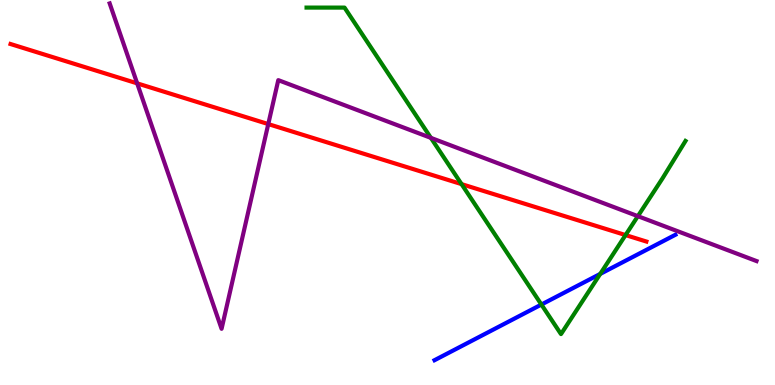[{'lines': ['blue', 'red'], 'intersections': []}, {'lines': ['green', 'red'], 'intersections': [{'x': 5.96, 'y': 5.22}, {'x': 8.07, 'y': 3.89}]}, {'lines': ['purple', 'red'], 'intersections': [{'x': 1.77, 'y': 7.83}, {'x': 3.46, 'y': 6.78}]}, {'lines': ['blue', 'green'], 'intersections': [{'x': 6.99, 'y': 2.09}, {'x': 7.74, 'y': 2.89}]}, {'lines': ['blue', 'purple'], 'intersections': []}, {'lines': ['green', 'purple'], 'intersections': [{'x': 5.56, 'y': 6.42}, {'x': 8.23, 'y': 4.39}]}]